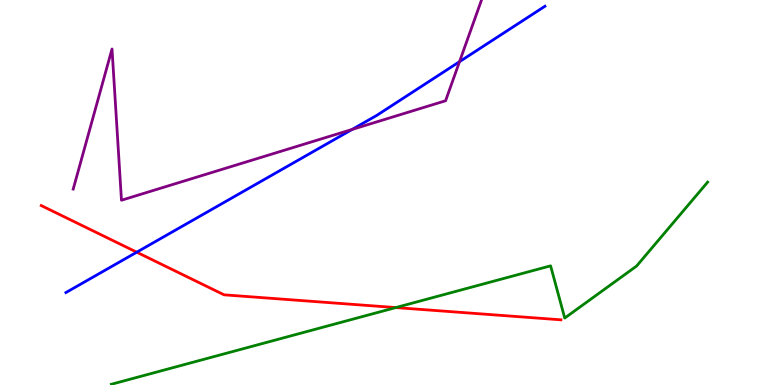[{'lines': ['blue', 'red'], 'intersections': [{'x': 1.76, 'y': 3.45}]}, {'lines': ['green', 'red'], 'intersections': [{'x': 5.11, 'y': 2.01}]}, {'lines': ['purple', 'red'], 'intersections': []}, {'lines': ['blue', 'green'], 'intersections': []}, {'lines': ['blue', 'purple'], 'intersections': [{'x': 4.54, 'y': 6.64}, {'x': 5.93, 'y': 8.4}]}, {'lines': ['green', 'purple'], 'intersections': []}]